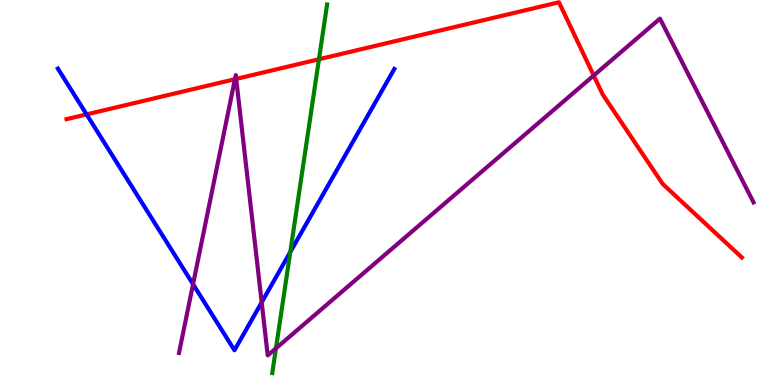[{'lines': ['blue', 'red'], 'intersections': [{'x': 1.12, 'y': 7.03}]}, {'lines': ['green', 'red'], 'intersections': [{'x': 4.12, 'y': 8.46}]}, {'lines': ['purple', 'red'], 'intersections': [{'x': 3.03, 'y': 7.94}, {'x': 3.05, 'y': 7.95}, {'x': 7.66, 'y': 8.04}]}, {'lines': ['blue', 'green'], 'intersections': [{'x': 3.75, 'y': 3.45}]}, {'lines': ['blue', 'purple'], 'intersections': [{'x': 2.49, 'y': 2.62}, {'x': 3.38, 'y': 2.15}]}, {'lines': ['green', 'purple'], 'intersections': [{'x': 3.56, 'y': 0.952}]}]